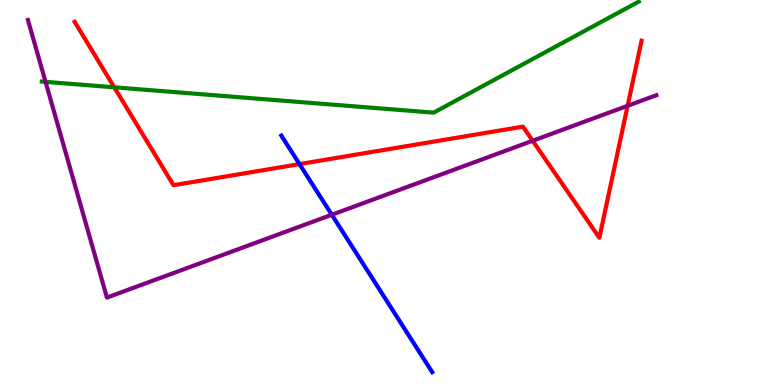[{'lines': ['blue', 'red'], 'intersections': [{'x': 3.86, 'y': 5.74}]}, {'lines': ['green', 'red'], 'intersections': [{'x': 1.47, 'y': 7.73}]}, {'lines': ['purple', 'red'], 'intersections': [{'x': 6.87, 'y': 6.34}, {'x': 8.1, 'y': 7.25}]}, {'lines': ['blue', 'green'], 'intersections': []}, {'lines': ['blue', 'purple'], 'intersections': [{'x': 4.28, 'y': 4.42}]}, {'lines': ['green', 'purple'], 'intersections': [{'x': 0.588, 'y': 7.87}]}]